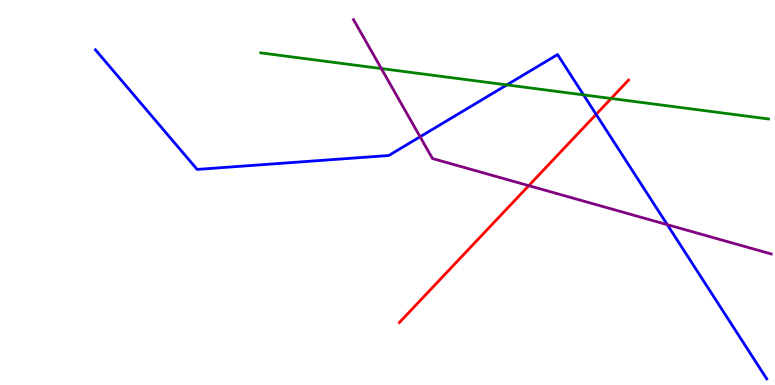[{'lines': ['blue', 'red'], 'intersections': [{'x': 7.69, 'y': 7.03}]}, {'lines': ['green', 'red'], 'intersections': [{'x': 7.89, 'y': 7.44}]}, {'lines': ['purple', 'red'], 'intersections': [{'x': 6.82, 'y': 5.18}]}, {'lines': ['blue', 'green'], 'intersections': [{'x': 6.54, 'y': 7.79}, {'x': 7.53, 'y': 7.54}]}, {'lines': ['blue', 'purple'], 'intersections': [{'x': 5.42, 'y': 6.45}, {'x': 8.61, 'y': 4.16}]}, {'lines': ['green', 'purple'], 'intersections': [{'x': 4.92, 'y': 8.22}]}]